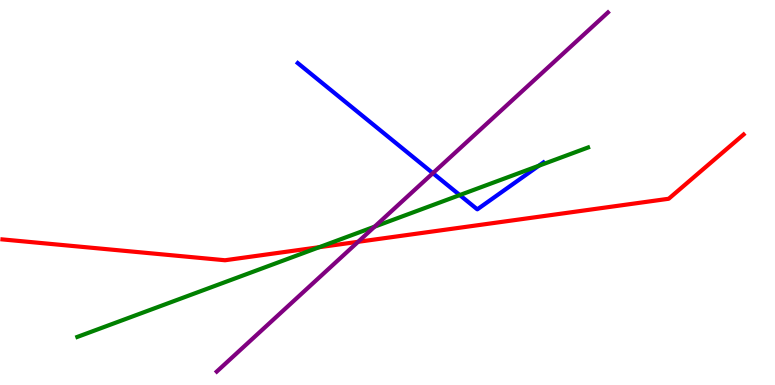[{'lines': ['blue', 'red'], 'intersections': []}, {'lines': ['green', 'red'], 'intersections': [{'x': 4.12, 'y': 3.58}]}, {'lines': ['purple', 'red'], 'intersections': [{'x': 4.62, 'y': 3.72}]}, {'lines': ['blue', 'green'], 'intersections': [{'x': 5.93, 'y': 4.93}, {'x': 6.95, 'y': 5.69}]}, {'lines': ['blue', 'purple'], 'intersections': [{'x': 5.59, 'y': 5.5}]}, {'lines': ['green', 'purple'], 'intersections': [{'x': 4.83, 'y': 4.11}]}]